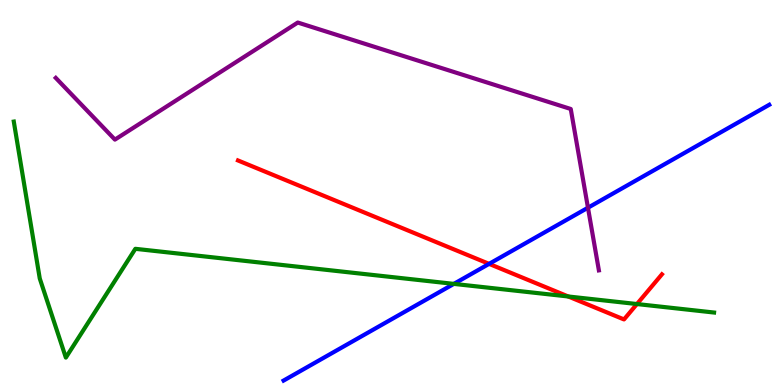[{'lines': ['blue', 'red'], 'intersections': [{'x': 6.31, 'y': 3.15}]}, {'lines': ['green', 'red'], 'intersections': [{'x': 7.33, 'y': 2.3}, {'x': 8.22, 'y': 2.1}]}, {'lines': ['purple', 'red'], 'intersections': []}, {'lines': ['blue', 'green'], 'intersections': [{'x': 5.86, 'y': 2.63}]}, {'lines': ['blue', 'purple'], 'intersections': [{'x': 7.59, 'y': 4.6}]}, {'lines': ['green', 'purple'], 'intersections': []}]